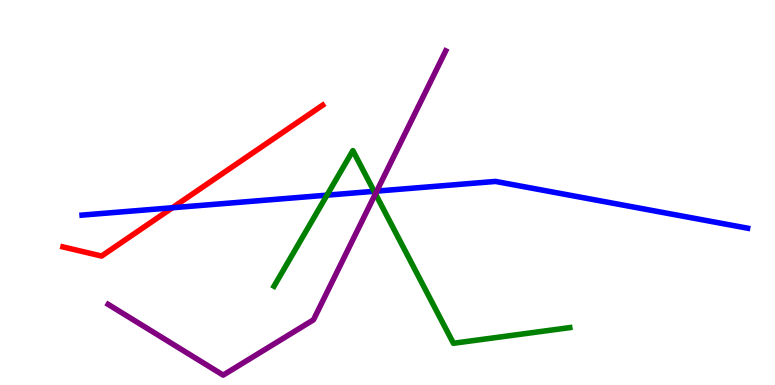[{'lines': ['blue', 'red'], 'intersections': [{'x': 2.22, 'y': 4.6}]}, {'lines': ['green', 'red'], 'intersections': []}, {'lines': ['purple', 'red'], 'intersections': []}, {'lines': ['blue', 'green'], 'intersections': [{'x': 4.22, 'y': 4.93}, {'x': 4.83, 'y': 5.03}]}, {'lines': ['blue', 'purple'], 'intersections': [{'x': 4.86, 'y': 5.04}]}, {'lines': ['green', 'purple'], 'intersections': [{'x': 4.84, 'y': 4.97}]}]